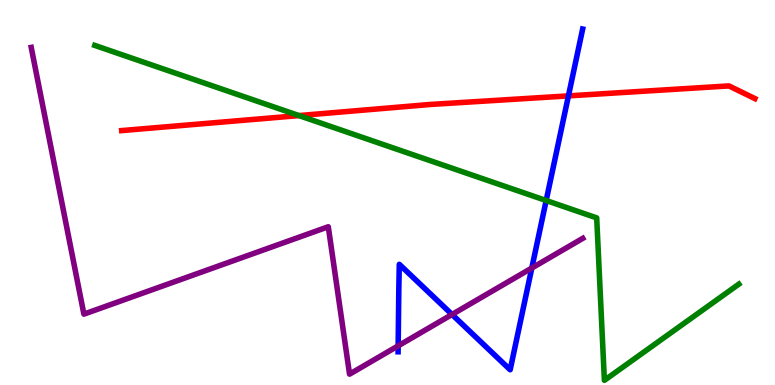[{'lines': ['blue', 'red'], 'intersections': [{'x': 7.33, 'y': 7.51}]}, {'lines': ['green', 'red'], 'intersections': [{'x': 3.86, 'y': 7.0}]}, {'lines': ['purple', 'red'], 'intersections': []}, {'lines': ['blue', 'green'], 'intersections': [{'x': 7.05, 'y': 4.79}]}, {'lines': ['blue', 'purple'], 'intersections': [{'x': 5.14, 'y': 1.02}, {'x': 5.83, 'y': 1.83}, {'x': 6.86, 'y': 3.04}]}, {'lines': ['green', 'purple'], 'intersections': []}]